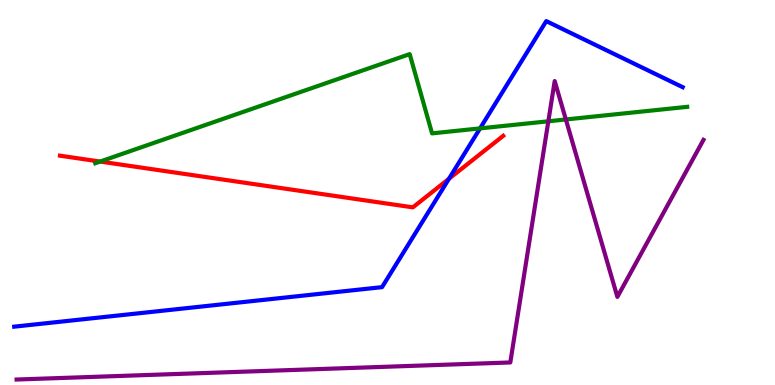[{'lines': ['blue', 'red'], 'intersections': [{'x': 5.79, 'y': 5.36}]}, {'lines': ['green', 'red'], 'intersections': [{'x': 1.29, 'y': 5.8}]}, {'lines': ['purple', 'red'], 'intersections': []}, {'lines': ['blue', 'green'], 'intersections': [{'x': 6.19, 'y': 6.67}]}, {'lines': ['blue', 'purple'], 'intersections': []}, {'lines': ['green', 'purple'], 'intersections': [{'x': 7.08, 'y': 6.85}, {'x': 7.3, 'y': 6.9}]}]